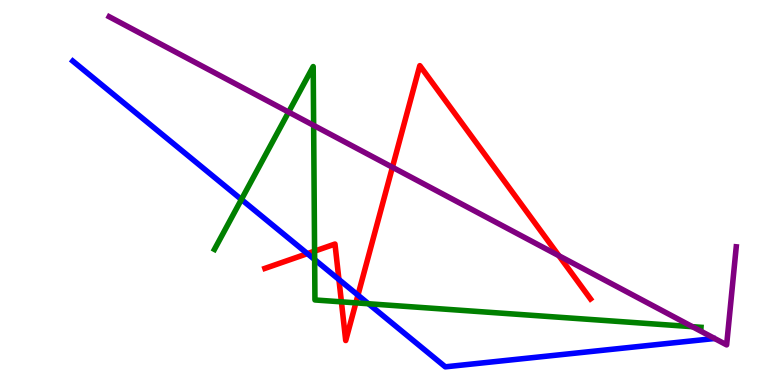[{'lines': ['blue', 'red'], 'intersections': [{'x': 3.97, 'y': 3.41}, {'x': 4.37, 'y': 2.74}, {'x': 4.62, 'y': 2.33}]}, {'lines': ['green', 'red'], 'intersections': [{'x': 4.06, 'y': 3.48}, {'x': 4.41, 'y': 2.16}, {'x': 4.59, 'y': 2.13}]}, {'lines': ['purple', 'red'], 'intersections': [{'x': 5.06, 'y': 5.66}, {'x': 7.21, 'y': 3.36}]}, {'lines': ['blue', 'green'], 'intersections': [{'x': 3.11, 'y': 4.82}, {'x': 4.06, 'y': 3.26}, {'x': 4.75, 'y': 2.11}]}, {'lines': ['blue', 'purple'], 'intersections': []}, {'lines': ['green', 'purple'], 'intersections': [{'x': 3.72, 'y': 7.09}, {'x': 4.05, 'y': 6.74}, {'x': 8.93, 'y': 1.51}]}]